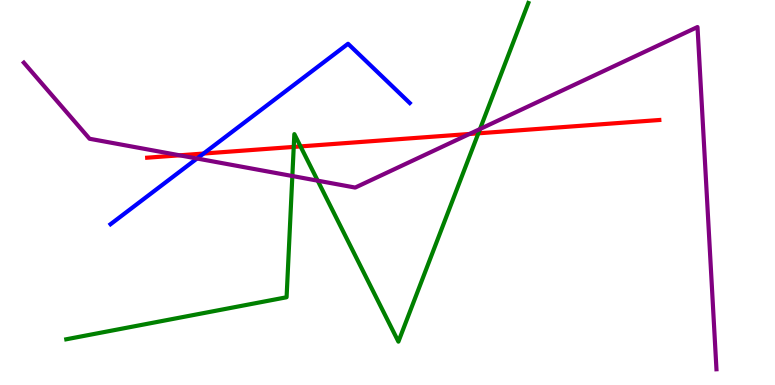[{'lines': ['blue', 'red'], 'intersections': [{'x': 2.63, 'y': 6.01}]}, {'lines': ['green', 'red'], 'intersections': [{'x': 3.79, 'y': 6.18}, {'x': 3.88, 'y': 6.2}, {'x': 6.17, 'y': 6.54}]}, {'lines': ['purple', 'red'], 'intersections': [{'x': 2.32, 'y': 5.97}, {'x': 6.06, 'y': 6.52}]}, {'lines': ['blue', 'green'], 'intersections': []}, {'lines': ['blue', 'purple'], 'intersections': [{'x': 2.54, 'y': 5.88}]}, {'lines': ['green', 'purple'], 'intersections': [{'x': 3.77, 'y': 5.43}, {'x': 4.1, 'y': 5.31}, {'x': 6.19, 'y': 6.65}]}]